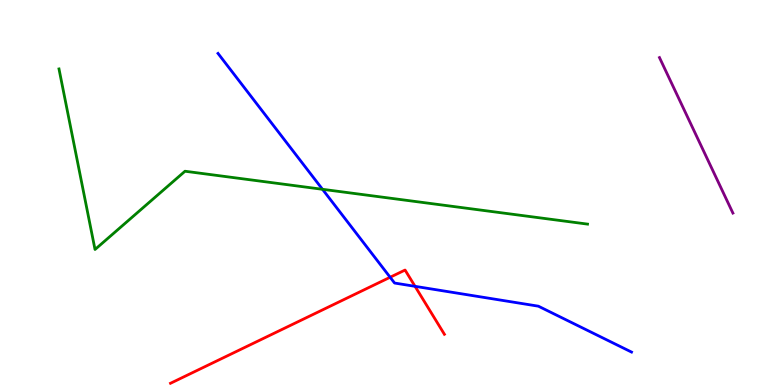[{'lines': ['blue', 'red'], 'intersections': [{'x': 5.03, 'y': 2.8}, {'x': 5.36, 'y': 2.56}]}, {'lines': ['green', 'red'], 'intersections': []}, {'lines': ['purple', 'red'], 'intersections': []}, {'lines': ['blue', 'green'], 'intersections': [{'x': 4.16, 'y': 5.08}]}, {'lines': ['blue', 'purple'], 'intersections': []}, {'lines': ['green', 'purple'], 'intersections': []}]